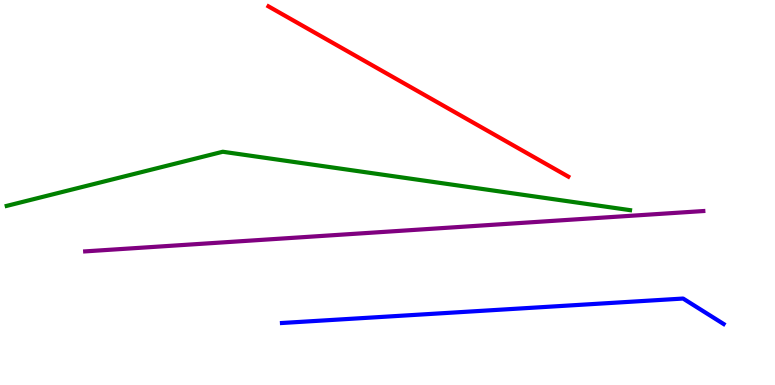[{'lines': ['blue', 'red'], 'intersections': []}, {'lines': ['green', 'red'], 'intersections': []}, {'lines': ['purple', 'red'], 'intersections': []}, {'lines': ['blue', 'green'], 'intersections': []}, {'lines': ['blue', 'purple'], 'intersections': []}, {'lines': ['green', 'purple'], 'intersections': []}]